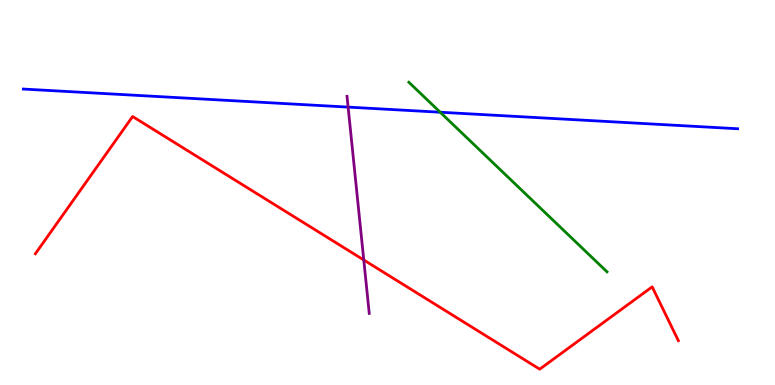[{'lines': ['blue', 'red'], 'intersections': []}, {'lines': ['green', 'red'], 'intersections': []}, {'lines': ['purple', 'red'], 'intersections': [{'x': 4.69, 'y': 3.25}]}, {'lines': ['blue', 'green'], 'intersections': [{'x': 5.68, 'y': 7.09}]}, {'lines': ['blue', 'purple'], 'intersections': [{'x': 4.49, 'y': 7.22}]}, {'lines': ['green', 'purple'], 'intersections': []}]